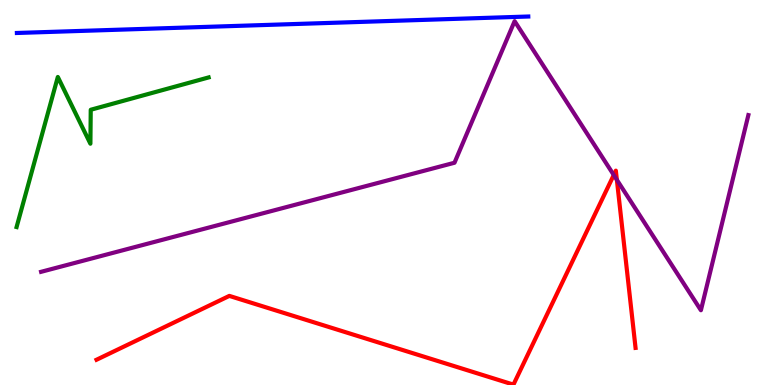[{'lines': ['blue', 'red'], 'intersections': []}, {'lines': ['green', 'red'], 'intersections': []}, {'lines': ['purple', 'red'], 'intersections': [{'x': 7.92, 'y': 5.45}, {'x': 7.96, 'y': 5.33}]}, {'lines': ['blue', 'green'], 'intersections': []}, {'lines': ['blue', 'purple'], 'intersections': []}, {'lines': ['green', 'purple'], 'intersections': []}]